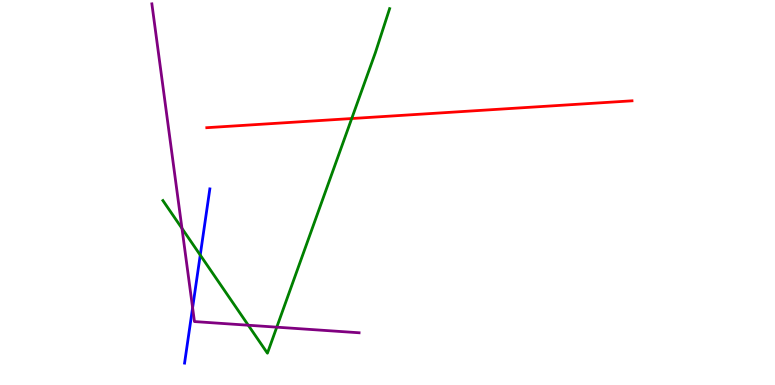[{'lines': ['blue', 'red'], 'intersections': []}, {'lines': ['green', 'red'], 'intersections': [{'x': 4.54, 'y': 6.92}]}, {'lines': ['purple', 'red'], 'intersections': []}, {'lines': ['blue', 'green'], 'intersections': [{'x': 2.58, 'y': 3.37}]}, {'lines': ['blue', 'purple'], 'intersections': [{'x': 2.49, 'y': 2.01}]}, {'lines': ['green', 'purple'], 'intersections': [{'x': 2.35, 'y': 4.07}, {'x': 3.2, 'y': 1.55}, {'x': 3.57, 'y': 1.5}]}]